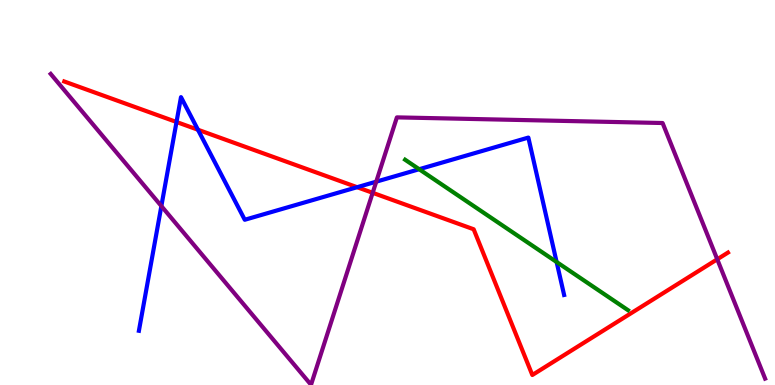[{'lines': ['blue', 'red'], 'intersections': [{'x': 2.28, 'y': 6.83}, {'x': 2.55, 'y': 6.63}, {'x': 4.61, 'y': 5.14}]}, {'lines': ['green', 'red'], 'intersections': []}, {'lines': ['purple', 'red'], 'intersections': [{'x': 4.81, 'y': 4.99}, {'x': 9.25, 'y': 3.27}]}, {'lines': ['blue', 'green'], 'intersections': [{'x': 5.41, 'y': 5.6}, {'x': 7.18, 'y': 3.19}]}, {'lines': ['blue', 'purple'], 'intersections': [{'x': 2.08, 'y': 4.65}, {'x': 4.85, 'y': 5.28}]}, {'lines': ['green', 'purple'], 'intersections': []}]